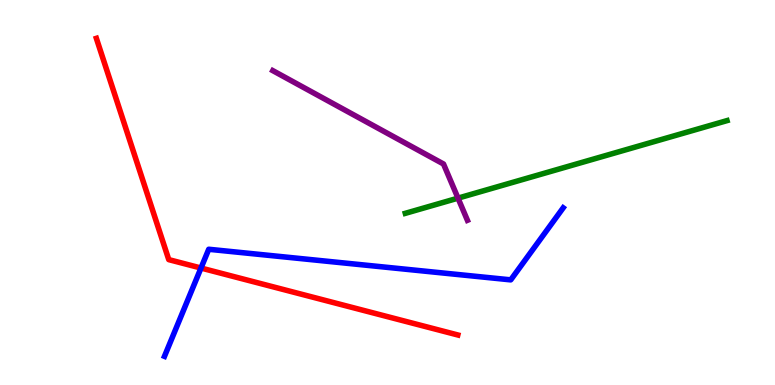[{'lines': ['blue', 'red'], 'intersections': [{'x': 2.59, 'y': 3.04}]}, {'lines': ['green', 'red'], 'intersections': []}, {'lines': ['purple', 'red'], 'intersections': []}, {'lines': ['blue', 'green'], 'intersections': []}, {'lines': ['blue', 'purple'], 'intersections': []}, {'lines': ['green', 'purple'], 'intersections': [{'x': 5.91, 'y': 4.85}]}]